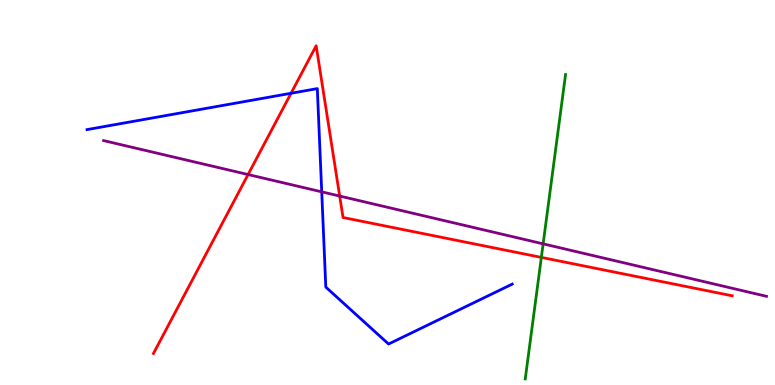[{'lines': ['blue', 'red'], 'intersections': [{'x': 3.76, 'y': 7.58}]}, {'lines': ['green', 'red'], 'intersections': [{'x': 6.99, 'y': 3.31}]}, {'lines': ['purple', 'red'], 'intersections': [{'x': 3.2, 'y': 5.47}, {'x': 4.38, 'y': 4.91}]}, {'lines': ['blue', 'green'], 'intersections': []}, {'lines': ['blue', 'purple'], 'intersections': [{'x': 4.15, 'y': 5.02}]}, {'lines': ['green', 'purple'], 'intersections': [{'x': 7.01, 'y': 3.67}]}]